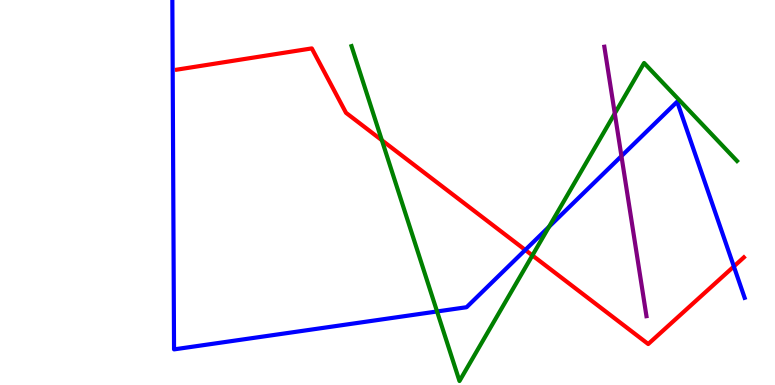[{'lines': ['blue', 'red'], 'intersections': [{'x': 6.78, 'y': 3.51}, {'x': 9.47, 'y': 3.08}]}, {'lines': ['green', 'red'], 'intersections': [{'x': 4.93, 'y': 6.36}, {'x': 6.87, 'y': 3.37}]}, {'lines': ['purple', 'red'], 'intersections': []}, {'lines': ['blue', 'green'], 'intersections': [{'x': 5.64, 'y': 1.91}, {'x': 7.08, 'y': 4.11}]}, {'lines': ['blue', 'purple'], 'intersections': [{'x': 8.02, 'y': 5.95}]}, {'lines': ['green', 'purple'], 'intersections': [{'x': 7.93, 'y': 7.05}]}]